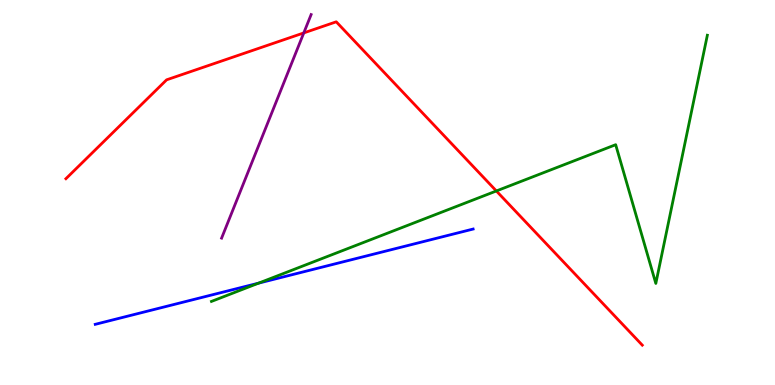[{'lines': ['blue', 'red'], 'intersections': []}, {'lines': ['green', 'red'], 'intersections': [{'x': 6.4, 'y': 5.04}]}, {'lines': ['purple', 'red'], 'intersections': [{'x': 3.92, 'y': 9.15}]}, {'lines': ['blue', 'green'], 'intersections': [{'x': 3.34, 'y': 2.65}]}, {'lines': ['blue', 'purple'], 'intersections': []}, {'lines': ['green', 'purple'], 'intersections': []}]